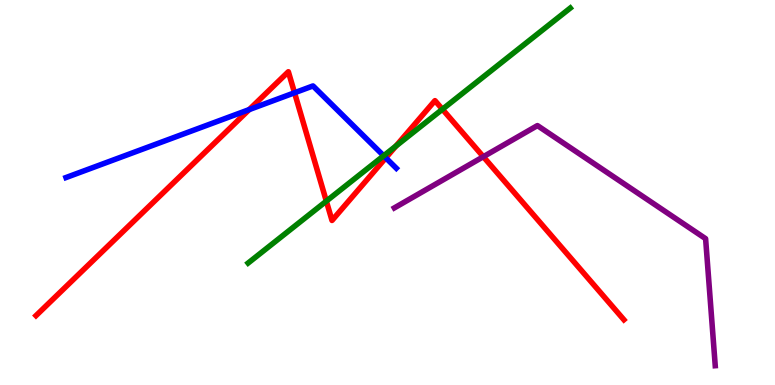[{'lines': ['blue', 'red'], 'intersections': [{'x': 3.22, 'y': 7.15}, {'x': 3.8, 'y': 7.59}, {'x': 4.98, 'y': 5.9}]}, {'lines': ['green', 'red'], 'intersections': [{'x': 4.21, 'y': 4.78}, {'x': 5.11, 'y': 6.21}, {'x': 5.71, 'y': 7.16}]}, {'lines': ['purple', 'red'], 'intersections': [{'x': 6.24, 'y': 5.93}]}, {'lines': ['blue', 'green'], 'intersections': [{'x': 4.95, 'y': 5.95}]}, {'lines': ['blue', 'purple'], 'intersections': []}, {'lines': ['green', 'purple'], 'intersections': []}]